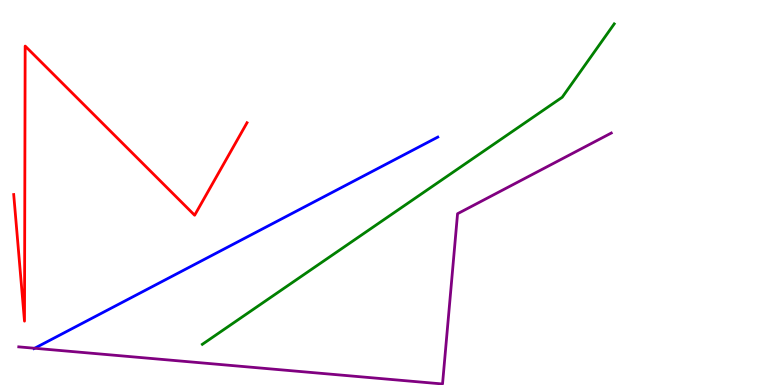[{'lines': ['blue', 'red'], 'intersections': []}, {'lines': ['green', 'red'], 'intersections': []}, {'lines': ['purple', 'red'], 'intersections': []}, {'lines': ['blue', 'green'], 'intersections': []}, {'lines': ['blue', 'purple'], 'intersections': [{'x': 0.447, 'y': 0.954}]}, {'lines': ['green', 'purple'], 'intersections': []}]